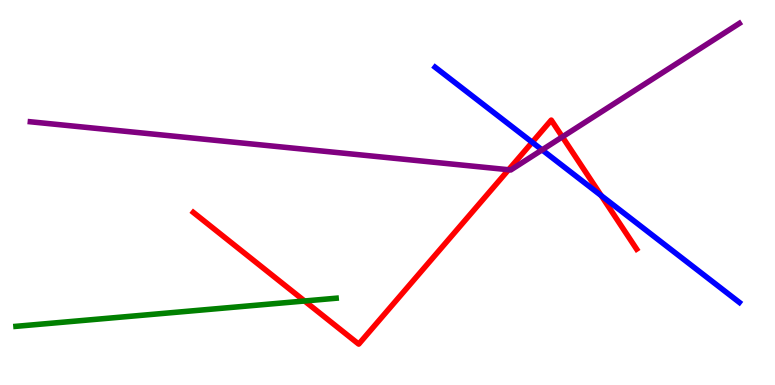[{'lines': ['blue', 'red'], 'intersections': [{'x': 6.87, 'y': 6.3}, {'x': 7.76, 'y': 4.92}]}, {'lines': ['green', 'red'], 'intersections': [{'x': 3.93, 'y': 2.18}]}, {'lines': ['purple', 'red'], 'intersections': [{'x': 6.56, 'y': 5.59}, {'x': 7.26, 'y': 6.44}]}, {'lines': ['blue', 'green'], 'intersections': []}, {'lines': ['blue', 'purple'], 'intersections': [{'x': 6.99, 'y': 6.11}]}, {'lines': ['green', 'purple'], 'intersections': []}]